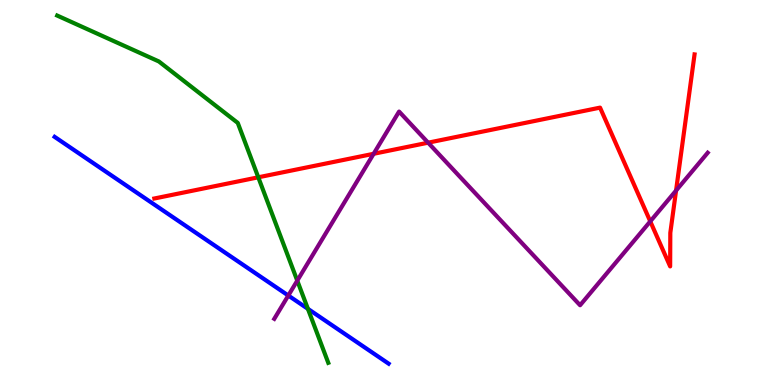[{'lines': ['blue', 'red'], 'intersections': []}, {'lines': ['green', 'red'], 'intersections': [{'x': 3.33, 'y': 5.39}]}, {'lines': ['purple', 'red'], 'intersections': [{'x': 4.82, 'y': 6.01}, {'x': 5.52, 'y': 6.29}, {'x': 8.39, 'y': 4.25}, {'x': 8.72, 'y': 5.05}]}, {'lines': ['blue', 'green'], 'intersections': [{'x': 3.97, 'y': 1.98}]}, {'lines': ['blue', 'purple'], 'intersections': [{'x': 3.72, 'y': 2.32}]}, {'lines': ['green', 'purple'], 'intersections': [{'x': 3.84, 'y': 2.71}]}]